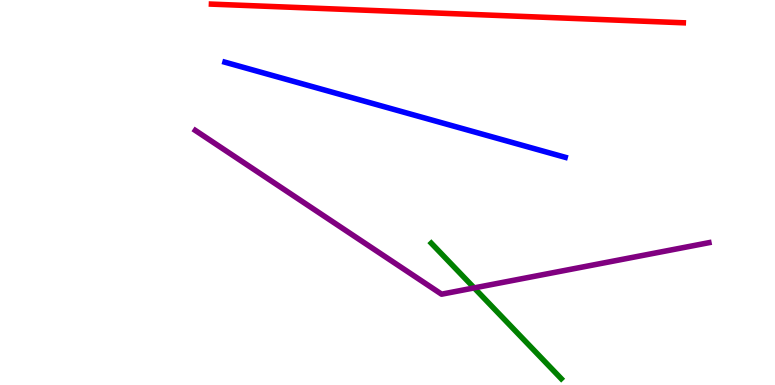[{'lines': ['blue', 'red'], 'intersections': []}, {'lines': ['green', 'red'], 'intersections': []}, {'lines': ['purple', 'red'], 'intersections': []}, {'lines': ['blue', 'green'], 'intersections': []}, {'lines': ['blue', 'purple'], 'intersections': []}, {'lines': ['green', 'purple'], 'intersections': [{'x': 6.12, 'y': 2.52}]}]